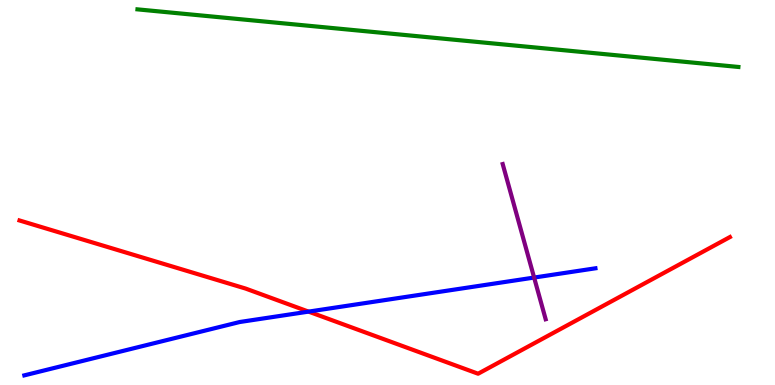[{'lines': ['blue', 'red'], 'intersections': [{'x': 3.98, 'y': 1.91}]}, {'lines': ['green', 'red'], 'intersections': []}, {'lines': ['purple', 'red'], 'intersections': []}, {'lines': ['blue', 'green'], 'intersections': []}, {'lines': ['blue', 'purple'], 'intersections': [{'x': 6.89, 'y': 2.79}]}, {'lines': ['green', 'purple'], 'intersections': []}]